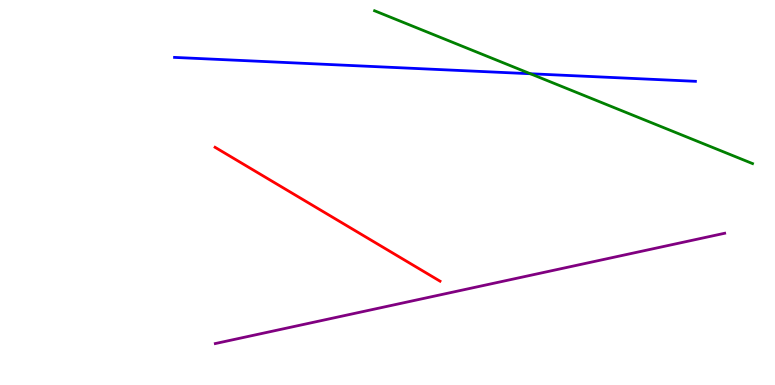[{'lines': ['blue', 'red'], 'intersections': []}, {'lines': ['green', 'red'], 'intersections': []}, {'lines': ['purple', 'red'], 'intersections': []}, {'lines': ['blue', 'green'], 'intersections': [{'x': 6.84, 'y': 8.08}]}, {'lines': ['blue', 'purple'], 'intersections': []}, {'lines': ['green', 'purple'], 'intersections': []}]